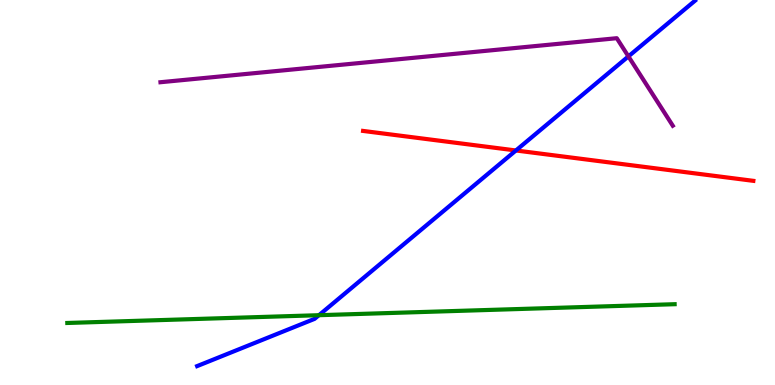[{'lines': ['blue', 'red'], 'intersections': [{'x': 6.66, 'y': 6.09}]}, {'lines': ['green', 'red'], 'intersections': []}, {'lines': ['purple', 'red'], 'intersections': []}, {'lines': ['blue', 'green'], 'intersections': [{'x': 4.12, 'y': 1.81}]}, {'lines': ['blue', 'purple'], 'intersections': [{'x': 8.11, 'y': 8.54}]}, {'lines': ['green', 'purple'], 'intersections': []}]